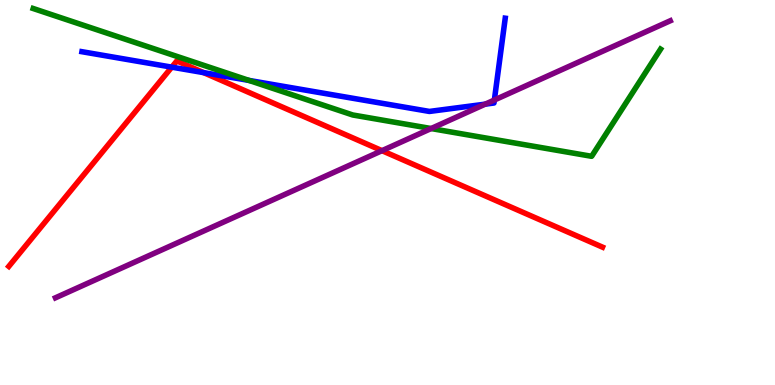[{'lines': ['blue', 'red'], 'intersections': [{'x': 2.22, 'y': 8.26}, {'x': 2.63, 'y': 8.11}]}, {'lines': ['green', 'red'], 'intersections': []}, {'lines': ['purple', 'red'], 'intersections': [{'x': 4.93, 'y': 6.09}]}, {'lines': ['blue', 'green'], 'intersections': [{'x': 3.21, 'y': 7.91}]}, {'lines': ['blue', 'purple'], 'intersections': [{'x': 6.26, 'y': 7.29}, {'x': 6.38, 'y': 7.4}]}, {'lines': ['green', 'purple'], 'intersections': [{'x': 5.56, 'y': 6.66}]}]